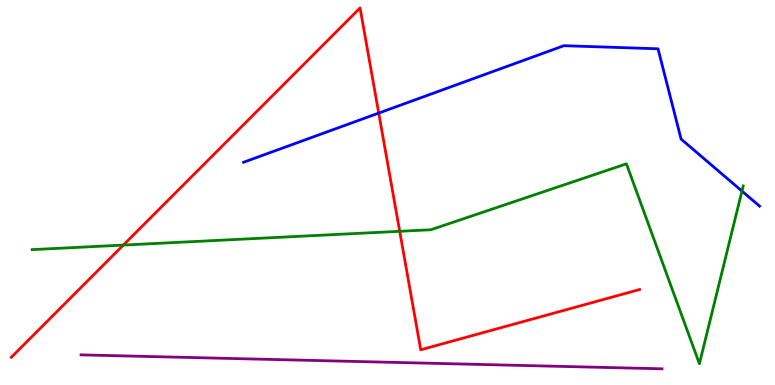[{'lines': ['blue', 'red'], 'intersections': [{'x': 4.89, 'y': 7.06}]}, {'lines': ['green', 'red'], 'intersections': [{'x': 1.59, 'y': 3.63}, {'x': 5.16, 'y': 3.99}]}, {'lines': ['purple', 'red'], 'intersections': []}, {'lines': ['blue', 'green'], 'intersections': [{'x': 9.57, 'y': 5.04}]}, {'lines': ['blue', 'purple'], 'intersections': []}, {'lines': ['green', 'purple'], 'intersections': []}]